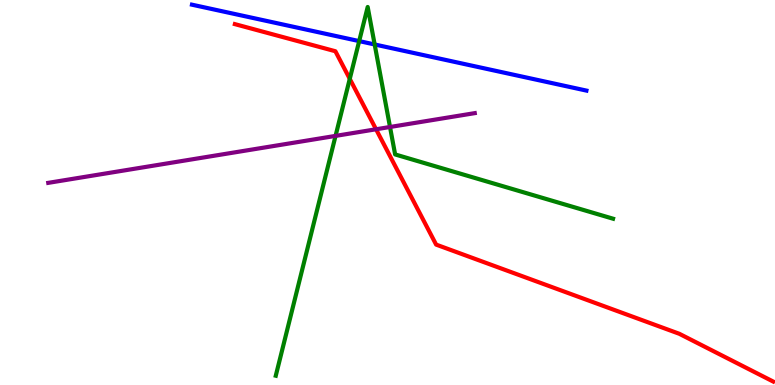[{'lines': ['blue', 'red'], 'intersections': []}, {'lines': ['green', 'red'], 'intersections': [{'x': 4.51, 'y': 7.95}]}, {'lines': ['purple', 'red'], 'intersections': [{'x': 4.85, 'y': 6.64}]}, {'lines': ['blue', 'green'], 'intersections': [{'x': 4.63, 'y': 8.93}, {'x': 4.83, 'y': 8.84}]}, {'lines': ['blue', 'purple'], 'intersections': []}, {'lines': ['green', 'purple'], 'intersections': [{'x': 4.33, 'y': 6.47}, {'x': 5.03, 'y': 6.7}]}]